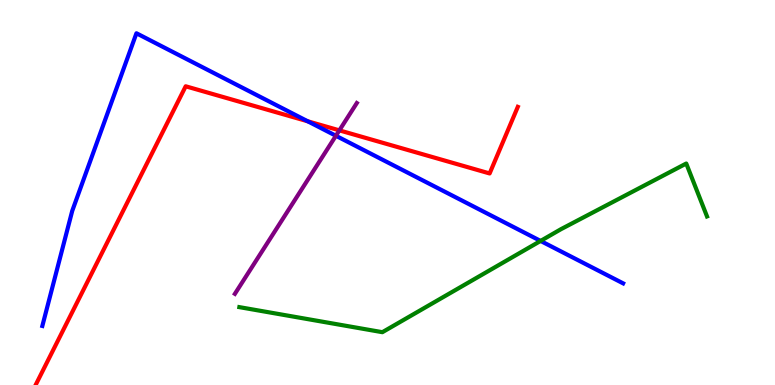[{'lines': ['blue', 'red'], 'intersections': [{'x': 3.97, 'y': 6.85}]}, {'lines': ['green', 'red'], 'intersections': []}, {'lines': ['purple', 'red'], 'intersections': [{'x': 4.38, 'y': 6.61}]}, {'lines': ['blue', 'green'], 'intersections': [{'x': 6.98, 'y': 3.74}]}, {'lines': ['blue', 'purple'], 'intersections': [{'x': 4.33, 'y': 6.47}]}, {'lines': ['green', 'purple'], 'intersections': []}]